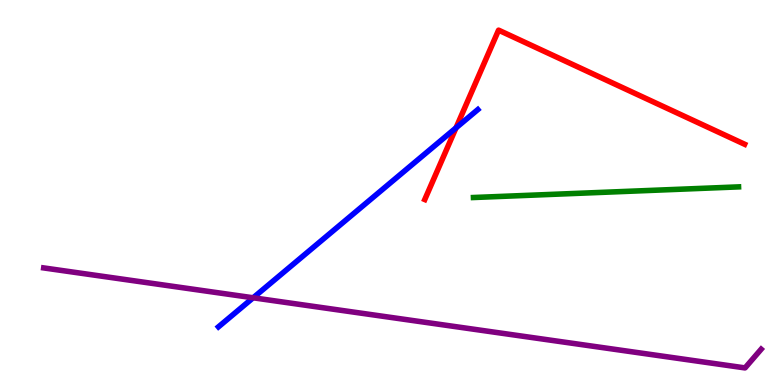[{'lines': ['blue', 'red'], 'intersections': [{'x': 5.88, 'y': 6.68}]}, {'lines': ['green', 'red'], 'intersections': []}, {'lines': ['purple', 'red'], 'intersections': []}, {'lines': ['blue', 'green'], 'intersections': []}, {'lines': ['blue', 'purple'], 'intersections': [{'x': 3.27, 'y': 2.27}]}, {'lines': ['green', 'purple'], 'intersections': []}]